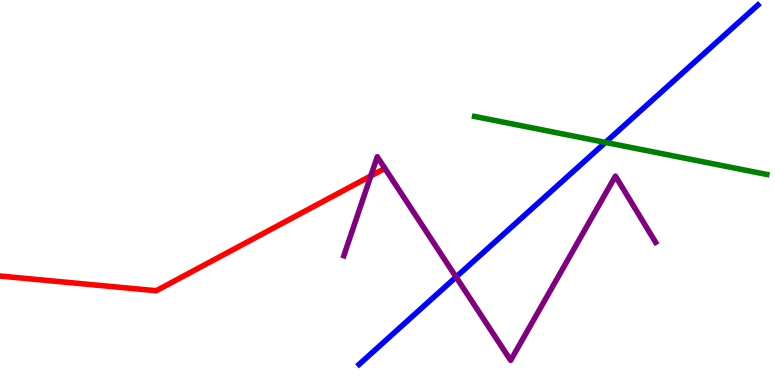[{'lines': ['blue', 'red'], 'intersections': []}, {'lines': ['green', 'red'], 'intersections': []}, {'lines': ['purple', 'red'], 'intersections': [{'x': 4.78, 'y': 5.43}]}, {'lines': ['blue', 'green'], 'intersections': [{'x': 7.81, 'y': 6.3}]}, {'lines': ['blue', 'purple'], 'intersections': [{'x': 5.88, 'y': 2.8}]}, {'lines': ['green', 'purple'], 'intersections': []}]